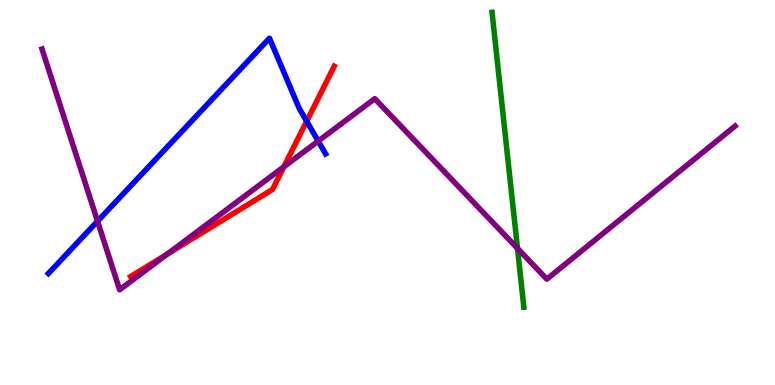[{'lines': ['blue', 'red'], 'intersections': [{'x': 3.96, 'y': 6.85}]}, {'lines': ['green', 'red'], 'intersections': []}, {'lines': ['purple', 'red'], 'intersections': [{'x': 2.16, 'y': 3.4}, {'x': 3.66, 'y': 5.67}]}, {'lines': ['blue', 'green'], 'intersections': []}, {'lines': ['blue', 'purple'], 'intersections': [{'x': 1.26, 'y': 4.25}, {'x': 4.11, 'y': 6.34}]}, {'lines': ['green', 'purple'], 'intersections': [{'x': 6.68, 'y': 3.55}]}]